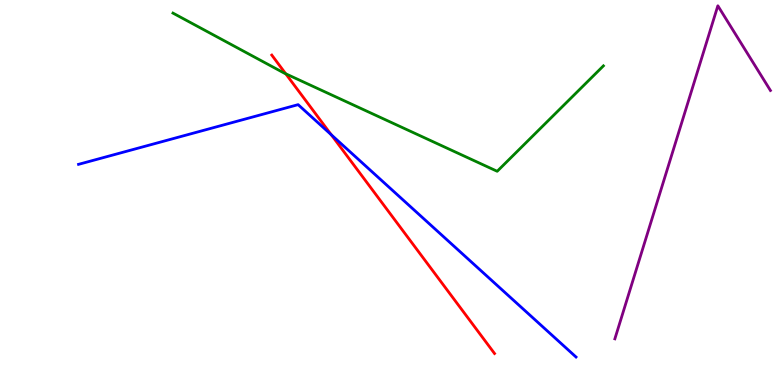[{'lines': ['blue', 'red'], 'intersections': [{'x': 4.27, 'y': 6.5}]}, {'lines': ['green', 'red'], 'intersections': [{'x': 3.69, 'y': 8.08}]}, {'lines': ['purple', 'red'], 'intersections': []}, {'lines': ['blue', 'green'], 'intersections': []}, {'lines': ['blue', 'purple'], 'intersections': []}, {'lines': ['green', 'purple'], 'intersections': []}]